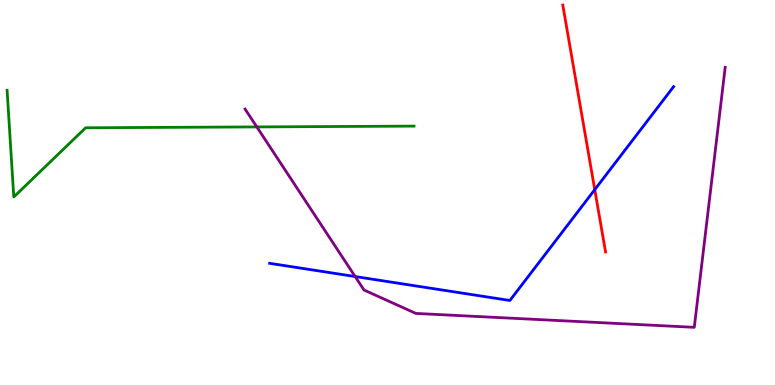[{'lines': ['blue', 'red'], 'intersections': [{'x': 7.67, 'y': 5.07}]}, {'lines': ['green', 'red'], 'intersections': []}, {'lines': ['purple', 'red'], 'intersections': []}, {'lines': ['blue', 'green'], 'intersections': []}, {'lines': ['blue', 'purple'], 'intersections': [{'x': 4.58, 'y': 2.82}]}, {'lines': ['green', 'purple'], 'intersections': [{'x': 3.31, 'y': 6.7}]}]